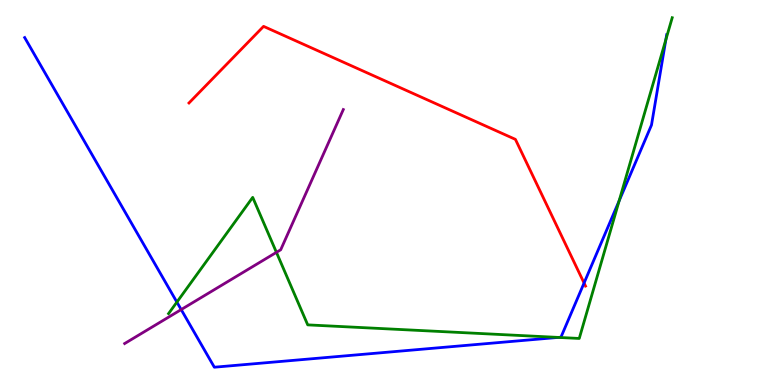[{'lines': ['blue', 'red'], 'intersections': [{'x': 7.54, 'y': 2.65}]}, {'lines': ['green', 'red'], 'intersections': []}, {'lines': ['purple', 'red'], 'intersections': []}, {'lines': ['blue', 'green'], 'intersections': [{'x': 2.28, 'y': 2.15}, {'x': 7.2, 'y': 1.24}, {'x': 7.99, 'y': 4.78}, {'x': 8.59, 'y': 8.97}]}, {'lines': ['blue', 'purple'], 'intersections': [{'x': 2.34, 'y': 1.96}]}, {'lines': ['green', 'purple'], 'intersections': [{'x': 3.57, 'y': 3.45}]}]